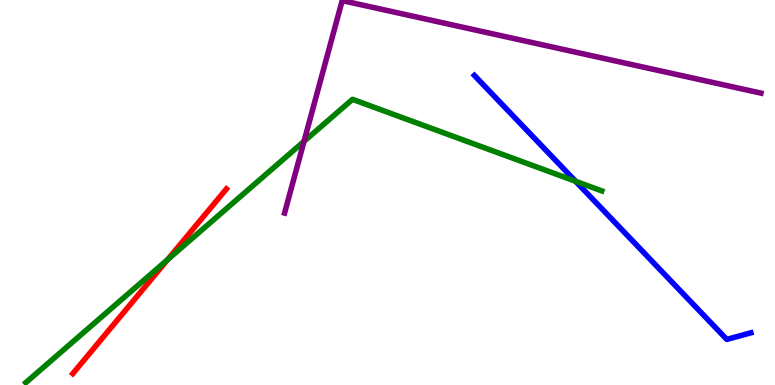[{'lines': ['blue', 'red'], 'intersections': []}, {'lines': ['green', 'red'], 'intersections': [{'x': 2.16, 'y': 3.25}]}, {'lines': ['purple', 'red'], 'intersections': []}, {'lines': ['blue', 'green'], 'intersections': [{'x': 7.43, 'y': 5.29}]}, {'lines': ['blue', 'purple'], 'intersections': []}, {'lines': ['green', 'purple'], 'intersections': [{'x': 3.92, 'y': 6.33}]}]